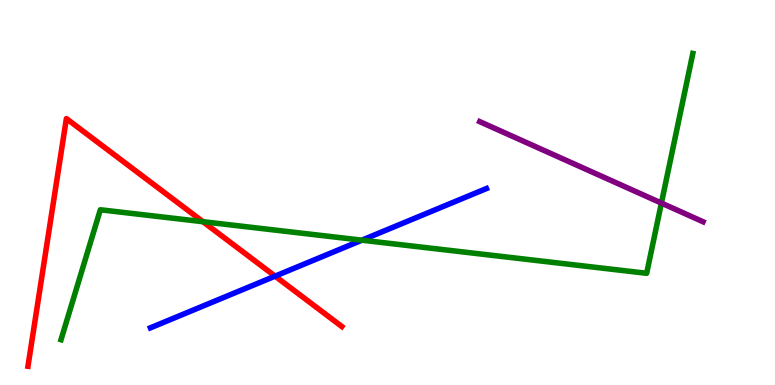[{'lines': ['blue', 'red'], 'intersections': [{'x': 3.55, 'y': 2.83}]}, {'lines': ['green', 'red'], 'intersections': [{'x': 2.62, 'y': 4.24}]}, {'lines': ['purple', 'red'], 'intersections': []}, {'lines': ['blue', 'green'], 'intersections': [{'x': 4.67, 'y': 3.76}]}, {'lines': ['blue', 'purple'], 'intersections': []}, {'lines': ['green', 'purple'], 'intersections': [{'x': 8.53, 'y': 4.73}]}]